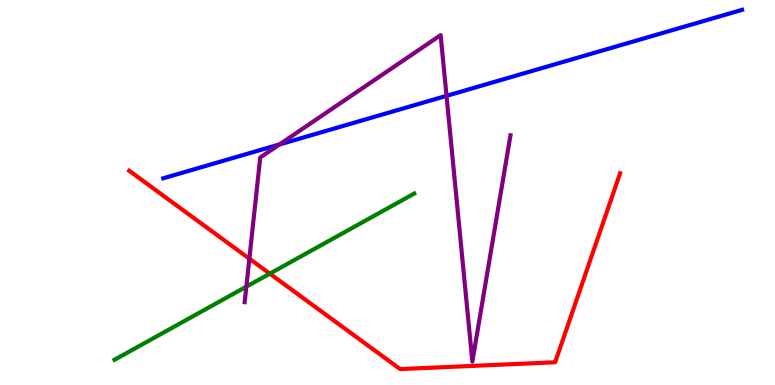[{'lines': ['blue', 'red'], 'intersections': []}, {'lines': ['green', 'red'], 'intersections': [{'x': 3.48, 'y': 2.89}]}, {'lines': ['purple', 'red'], 'intersections': [{'x': 3.22, 'y': 3.28}]}, {'lines': ['blue', 'green'], 'intersections': []}, {'lines': ['blue', 'purple'], 'intersections': [{'x': 3.61, 'y': 6.25}, {'x': 5.76, 'y': 7.51}]}, {'lines': ['green', 'purple'], 'intersections': [{'x': 3.18, 'y': 2.55}]}]